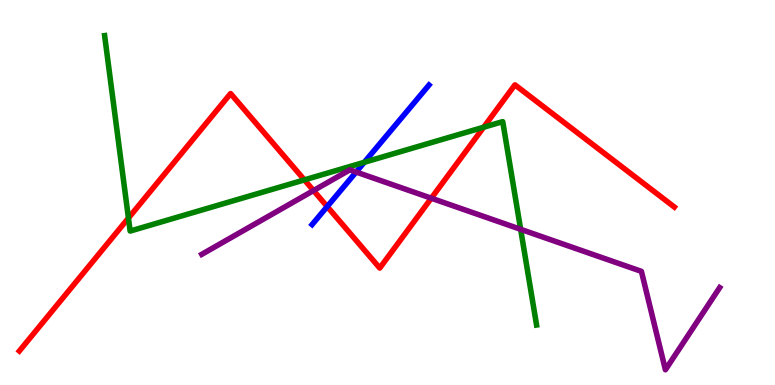[{'lines': ['blue', 'red'], 'intersections': [{'x': 4.22, 'y': 4.63}]}, {'lines': ['green', 'red'], 'intersections': [{'x': 1.66, 'y': 4.34}, {'x': 3.93, 'y': 5.33}, {'x': 6.24, 'y': 6.7}]}, {'lines': ['purple', 'red'], 'intersections': [{'x': 4.05, 'y': 5.05}, {'x': 5.57, 'y': 4.85}]}, {'lines': ['blue', 'green'], 'intersections': [{'x': 4.7, 'y': 5.78}]}, {'lines': ['blue', 'purple'], 'intersections': [{'x': 4.6, 'y': 5.53}]}, {'lines': ['green', 'purple'], 'intersections': [{'x': 6.72, 'y': 4.04}]}]